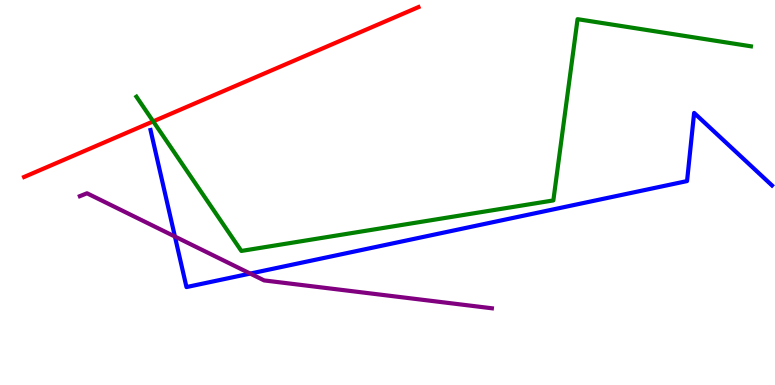[{'lines': ['blue', 'red'], 'intersections': []}, {'lines': ['green', 'red'], 'intersections': [{'x': 1.98, 'y': 6.85}]}, {'lines': ['purple', 'red'], 'intersections': []}, {'lines': ['blue', 'green'], 'intersections': []}, {'lines': ['blue', 'purple'], 'intersections': [{'x': 2.26, 'y': 3.86}, {'x': 3.23, 'y': 2.89}]}, {'lines': ['green', 'purple'], 'intersections': []}]